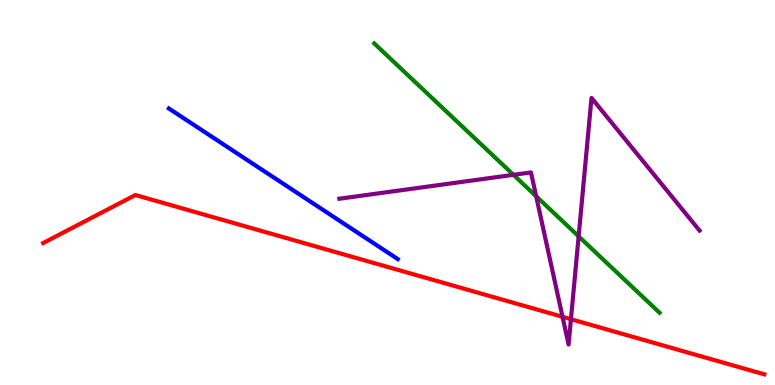[{'lines': ['blue', 'red'], 'intersections': []}, {'lines': ['green', 'red'], 'intersections': []}, {'lines': ['purple', 'red'], 'intersections': [{'x': 7.26, 'y': 1.77}, {'x': 7.37, 'y': 1.71}]}, {'lines': ['blue', 'green'], 'intersections': []}, {'lines': ['blue', 'purple'], 'intersections': []}, {'lines': ['green', 'purple'], 'intersections': [{'x': 6.63, 'y': 5.46}, {'x': 6.92, 'y': 4.9}, {'x': 7.47, 'y': 3.86}]}]